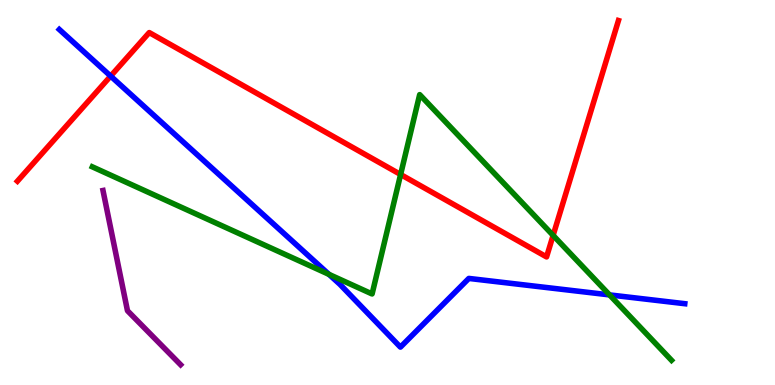[{'lines': ['blue', 'red'], 'intersections': [{'x': 1.43, 'y': 8.02}]}, {'lines': ['green', 'red'], 'intersections': [{'x': 5.17, 'y': 5.47}, {'x': 7.14, 'y': 3.89}]}, {'lines': ['purple', 'red'], 'intersections': []}, {'lines': ['blue', 'green'], 'intersections': [{'x': 4.24, 'y': 2.87}, {'x': 7.86, 'y': 2.34}]}, {'lines': ['blue', 'purple'], 'intersections': []}, {'lines': ['green', 'purple'], 'intersections': []}]